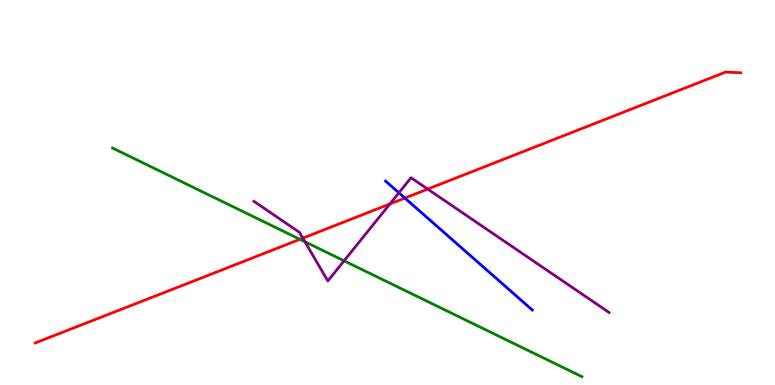[{'lines': ['blue', 'red'], 'intersections': [{'x': 5.22, 'y': 4.86}]}, {'lines': ['green', 'red'], 'intersections': [{'x': 3.87, 'y': 3.78}]}, {'lines': ['purple', 'red'], 'intersections': [{'x': 3.91, 'y': 3.81}, {'x': 5.03, 'y': 4.7}, {'x': 5.52, 'y': 5.09}]}, {'lines': ['blue', 'green'], 'intersections': []}, {'lines': ['blue', 'purple'], 'intersections': [{'x': 5.15, 'y': 4.99}]}, {'lines': ['green', 'purple'], 'intersections': [{'x': 3.93, 'y': 3.72}, {'x': 4.44, 'y': 3.23}]}]